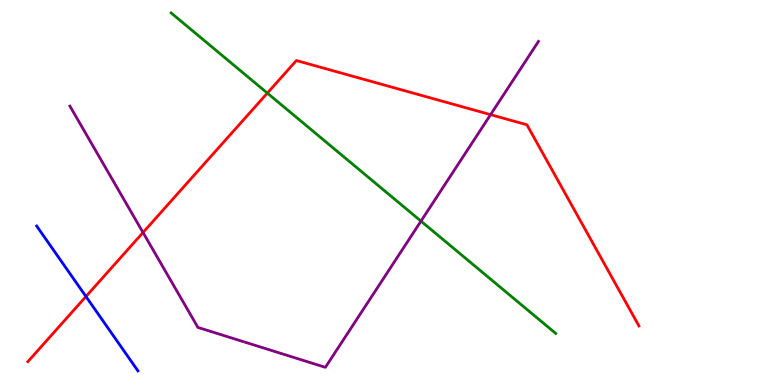[{'lines': ['blue', 'red'], 'intersections': [{'x': 1.11, 'y': 2.3}]}, {'lines': ['green', 'red'], 'intersections': [{'x': 3.45, 'y': 7.58}]}, {'lines': ['purple', 'red'], 'intersections': [{'x': 1.85, 'y': 3.96}, {'x': 6.33, 'y': 7.02}]}, {'lines': ['blue', 'green'], 'intersections': []}, {'lines': ['blue', 'purple'], 'intersections': []}, {'lines': ['green', 'purple'], 'intersections': [{'x': 5.43, 'y': 4.26}]}]